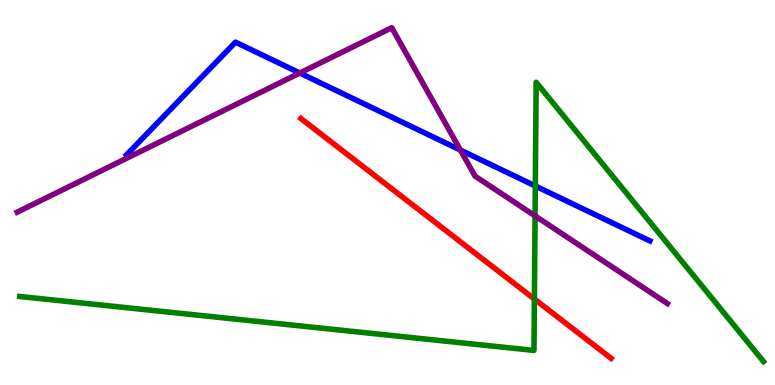[{'lines': ['blue', 'red'], 'intersections': []}, {'lines': ['green', 'red'], 'intersections': [{'x': 6.9, 'y': 2.23}]}, {'lines': ['purple', 'red'], 'intersections': []}, {'lines': ['blue', 'green'], 'intersections': [{'x': 6.91, 'y': 5.17}]}, {'lines': ['blue', 'purple'], 'intersections': [{'x': 3.87, 'y': 8.1}, {'x': 5.94, 'y': 6.1}]}, {'lines': ['green', 'purple'], 'intersections': [{'x': 6.9, 'y': 4.39}]}]